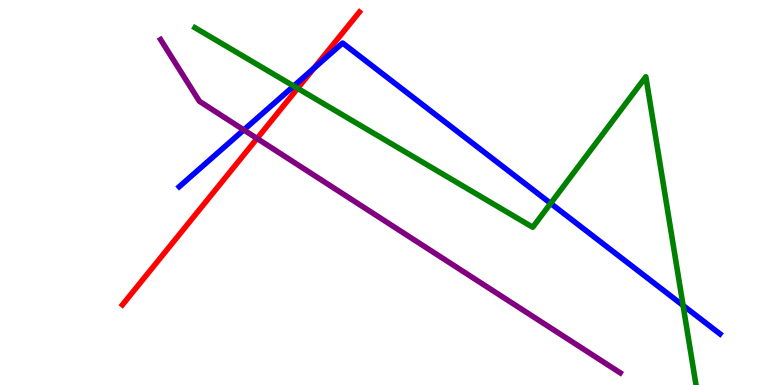[{'lines': ['blue', 'red'], 'intersections': [{'x': 4.05, 'y': 8.23}]}, {'lines': ['green', 'red'], 'intersections': [{'x': 3.84, 'y': 7.7}]}, {'lines': ['purple', 'red'], 'intersections': [{'x': 3.32, 'y': 6.4}]}, {'lines': ['blue', 'green'], 'intersections': [{'x': 3.79, 'y': 7.77}, {'x': 7.11, 'y': 4.72}, {'x': 8.81, 'y': 2.07}]}, {'lines': ['blue', 'purple'], 'intersections': [{'x': 3.15, 'y': 6.63}]}, {'lines': ['green', 'purple'], 'intersections': []}]